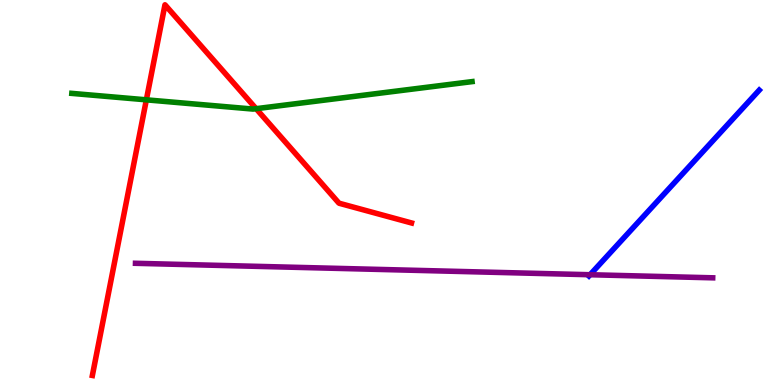[{'lines': ['blue', 'red'], 'intersections': []}, {'lines': ['green', 'red'], 'intersections': [{'x': 1.89, 'y': 7.41}, {'x': 3.3, 'y': 7.18}]}, {'lines': ['purple', 'red'], 'intersections': []}, {'lines': ['blue', 'green'], 'intersections': []}, {'lines': ['blue', 'purple'], 'intersections': [{'x': 7.61, 'y': 2.86}]}, {'lines': ['green', 'purple'], 'intersections': []}]